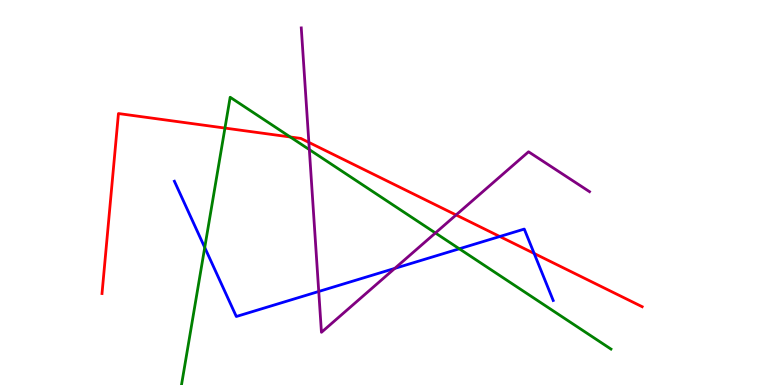[{'lines': ['blue', 'red'], 'intersections': [{'x': 6.45, 'y': 3.86}, {'x': 6.89, 'y': 3.42}]}, {'lines': ['green', 'red'], 'intersections': [{'x': 2.9, 'y': 6.67}, {'x': 3.75, 'y': 6.44}]}, {'lines': ['purple', 'red'], 'intersections': [{'x': 3.99, 'y': 6.3}, {'x': 5.88, 'y': 4.42}]}, {'lines': ['blue', 'green'], 'intersections': [{'x': 2.64, 'y': 3.57}, {'x': 5.93, 'y': 3.54}]}, {'lines': ['blue', 'purple'], 'intersections': [{'x': 4.11, 'y': 2.43}, {'x': 5.09, 'y': 3.03}]}, {'lines': ['green', 'purple'], 'intersections': [{'x': 3.99, 'y': 6.11}, {'x': 5.62, 'y': 3.95}]}]